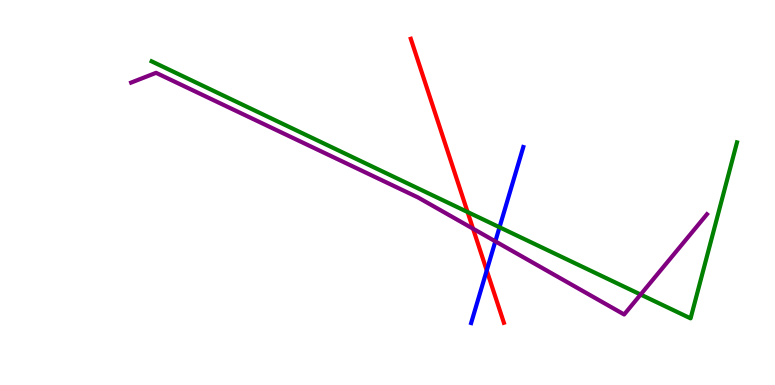[{'lines': ['blue', 'red'], 'intersections': [{'x': 6.28, 'y': 2.98}]}, {'lines': ['green', 'red'], 'intersections': [{'x': 6.03, 'y': 4.49}]}, {'lines': ['purple', 'red'], 'intersections': [{'x': 6.1, 'y': 4.06}]}, {'lines': ['blue', 'green'], 'intersections': [{'x': 6.45, 'y': 4.1}]}, {'lines': ['blue', 'purple'], 'intersections': [{'x': 6.39, 'y': 3.73}]}, {'lines': ['green', 'purple'], 'intersections': [{'x': 8.27, 'y': 2.35}]}]